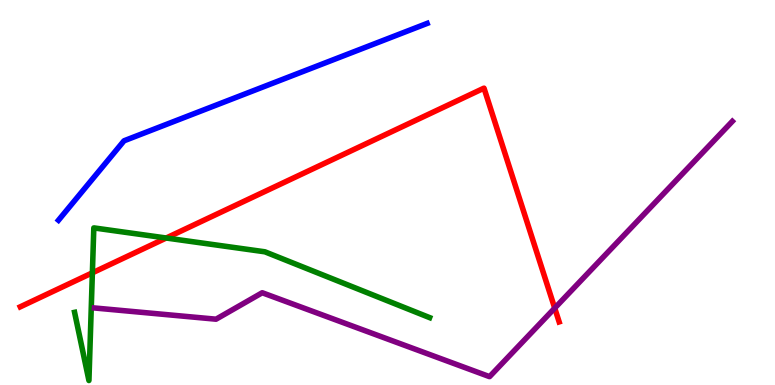[{'lines': ['blue', 'red'], 'intersections': []}, {'lines': ['green', 'red'], 'intersections': [{'x': 1.19, 'y': 2.91}, {'x': 2.14, 'y': 3.82}]}, {'lines': ['purple', 'red'], 'intersections': [{'x': 7.16, 'y': 2.0}]}, {'lines': ['blue', 'green'], 'intersections': []}, {'lines': ['blue', 'purple'], 'intersections': []}, {'lines': ['green', 'purple'], 'intersections': []}]